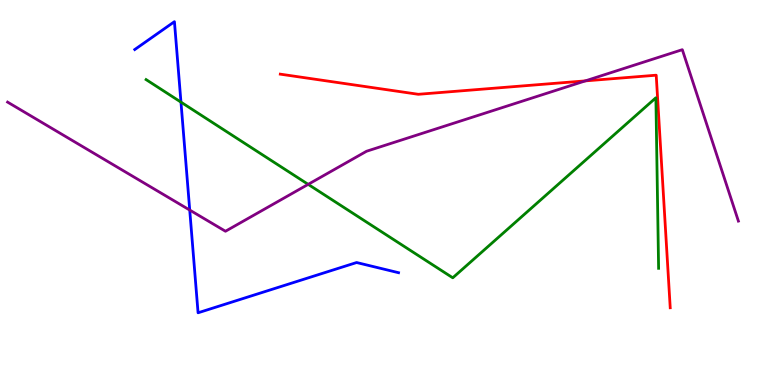[{'lines': ['blue', 'red'], 'intersections': []}, {'lines': ['green', 'red'], 'intersections': []}, {'lines': ['purple', 'red'], 'intersections': [{'x': 7.55, 'y': 7.9}]}, {'lines': ['blue', 'green'], 'intersections': [{'x': 2.34, 'y': 7.35}]}, {'lines': ['blue', 'purple'], 'intersections': [{'x': 2.45, 'y': 4.54}]}, {'lines': ['green', 'purple'], 'intersections': [{'x': 3.98, 'y': 5.21}]}]